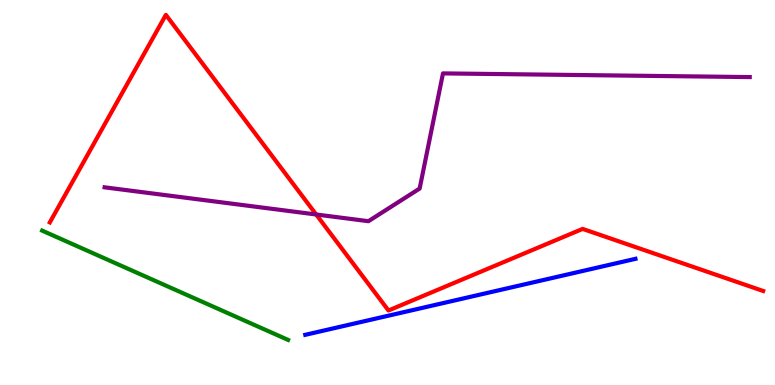[{'lines': ['blue', 'red'], 'intersections': []}, {'lines': ['green', 'red'], 'intersections': []}, {'lines': ['purple', 'red'], 'intersections': [{'x': 4.08, 'y': 4.43}]}, {'lines': ['blue', 'green'], 'intersections': []}, {'lines': ['blue', 'purple'], 'intersections': []}, {'lines': ['green', 'purple'], 'intersections': []}]